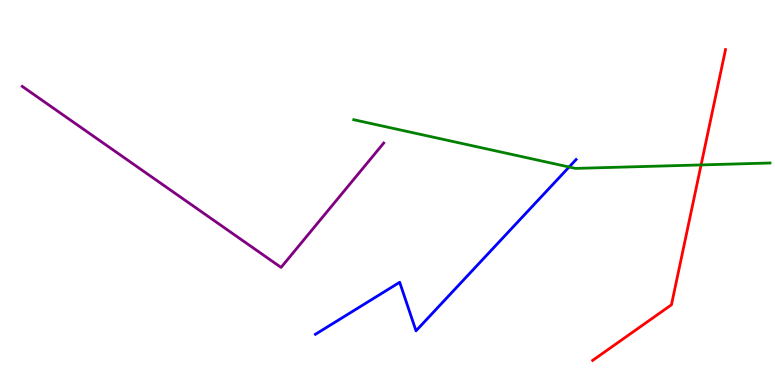[{'lines': ['blue', 'red'], 'intersections': []}, {'lines': ['green', 'red'], 'intersections': [{'x': 9.05, 'y': 5.72}]}, {'lines': ['purple', 'red'], 'intersections': []}, {'lines': ['blue', 'green'], 'intersections': [{'x': 7.34, 'y': 5.66}]}, {'lines': ['blue', 'purple'], 'intersections': []}, {'lines': ['green', 'purple'], 'intersections': []}]